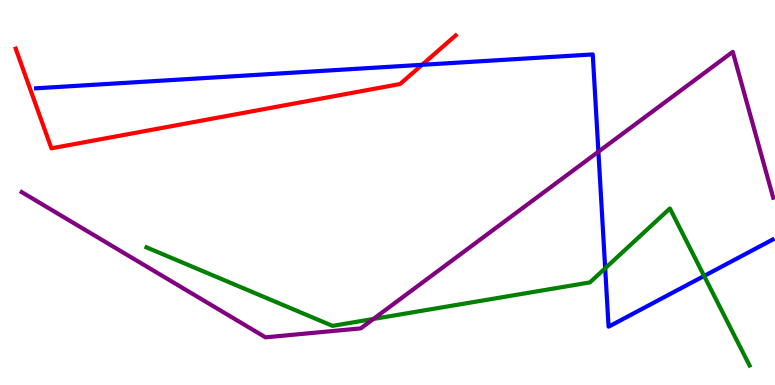[{'lines': ['blue', 'red'], 'intersections': [{'x': 5.45, 'y': 8.32}]}, {'lines': ['green', 'red'], 'intersections': []}, {'lines': ['purple', 'red'], 'intersections': []}, {'lines': ['blue', 'green'], 'intersections': [{'x': 7.81, 'y': 3.03}, {'x': 9.09, 'y': 2.83}]}, {'lines': ['blue', 'purple'], 'intersections': [{'x': 7.72, 'y': 6.06}]}, {'lines': ['green', 'purple'], 'intersections': [{'x': 4.82, 'y': 1.72}]}]